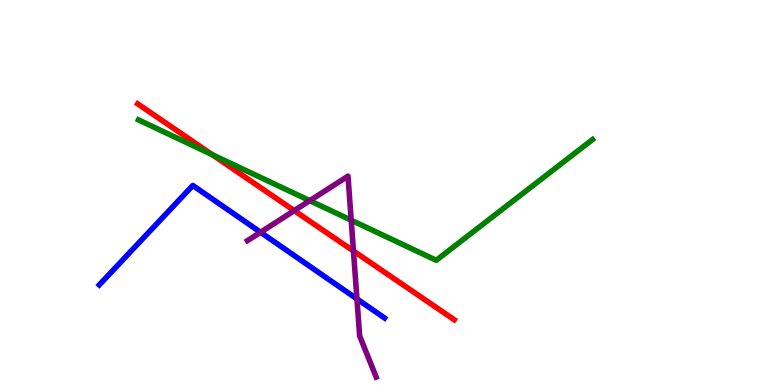[{'lines': ['blue', 'red'], 'intersections': []}, {'lines': ['green', 'red'], 'intersections': [{'x': 2.74, 'y': 5.98}]}, {'lines': ['purple', 'red'], 'intersections': [{'x': 3.8, 'y': 4.53}, {'x': 4.56, 'y': 3.48}]}, {'lines': ['blue', 'green'], 'intersections': []}, {'lines': ['blue', 'purple'], 'intersections': [{'x': 3.36, 'y': 3.97}, {'x': 4.61, 'y': 2.24}]}, {'lines': ['green', 'purple'], 'intersections': [{'x': 4.0, 'y': 4.79}, {'x': 4.53, 'y': 4.28}]}]